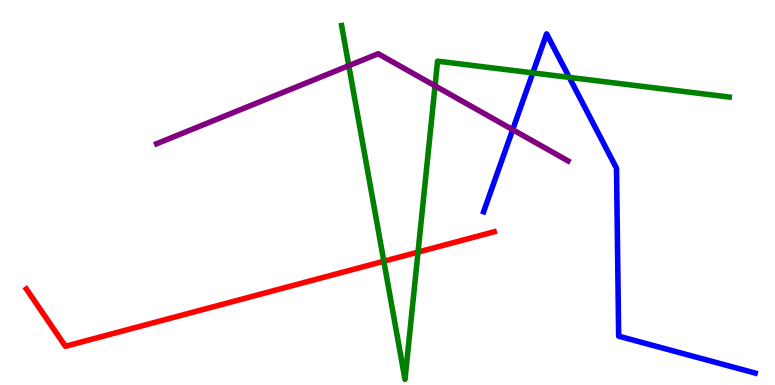[{'lines': ['blue', 'red'], 'intersections': []}, {'lines': ['green', 'red'], 'intersections': [{'x': 4.95, 'y': 3.21}, {'x': 5.39, 'y': 3.45}]}, {'lines': ['purple', 'red'], 'intersections': []}, {'lines': ['blue', 'green'], 'intersections': [{'x': 6.87, 'y': 8.11}, {'x': 7.35, 'y': 7.99}]}, {'lines': ['blue', 'purple'], 'intersections': [{'x': 6.62, 'y': 6.63}]}, {'lines': ['green', 'purple'], 'intersections': [{'x': 4.5, 'y': 8.29}, {'x': 5.61, 'y': 7.77}]}]